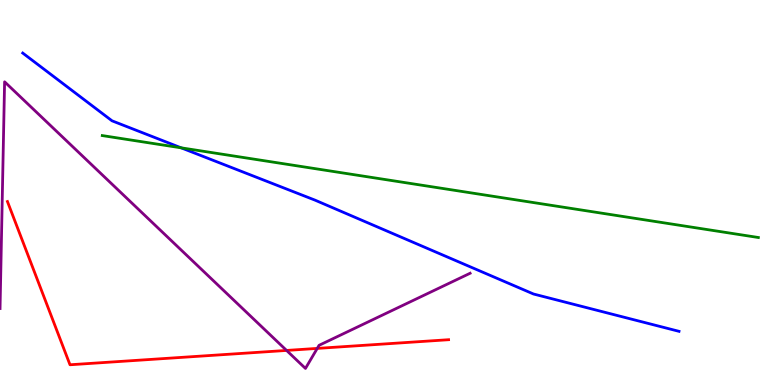[{'lines': ['blue', 'red'], 'intersections': []}, {'lines': ['green', 'red'], 'intersections': []}, {'lines': ['purple', 'red'], 'intersections': [{'x': 3.7, 'y': 0.898}, {'x': 4.09, 'y': 0.951}]}, {'lines': ['blue', 'green'], 'intersections': [{'x': 2.34, 'y': 6.16}]}, {'lines': ['blue', 'purple'], 'intersections': []}, {'lines': ['green', 'purple'], 'intersections': []}]